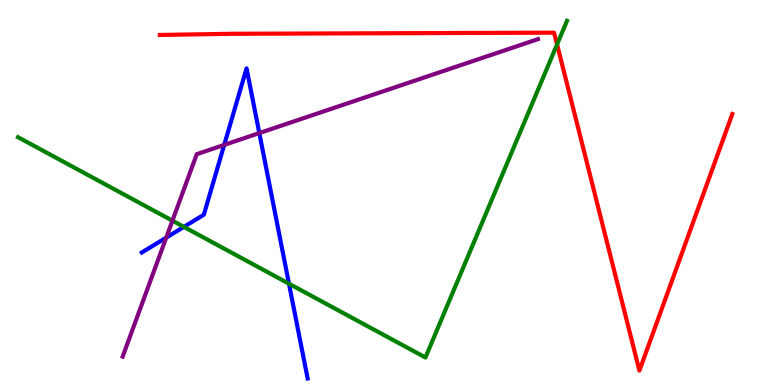[{'lines': ['blue', 'red'], 'intersections': []}, {'lines': ['green', 'red'], 'intersections': [{'x': 7.19, 'y': 8.85}]}, {'lines': ['purple', 'red'], 'intersections': []}, {'lines': ['blue', 'green'], 'intersections': [{'x': 2.37, 'y': 4.11}, {'x': 3.73, 'y': 2.63}]}, {'lines': ['blue', 'purple'], 'intersections': [{'x': 2.14, 'y': 3.83}, {'x': 2.89, 'y': 6.24}, {'x': 3.35, 'y': 6.54}]}, {'lines': ['green', 'purple'], 'intersections': [{'x': 2.22, 'y': 4.27}]}]